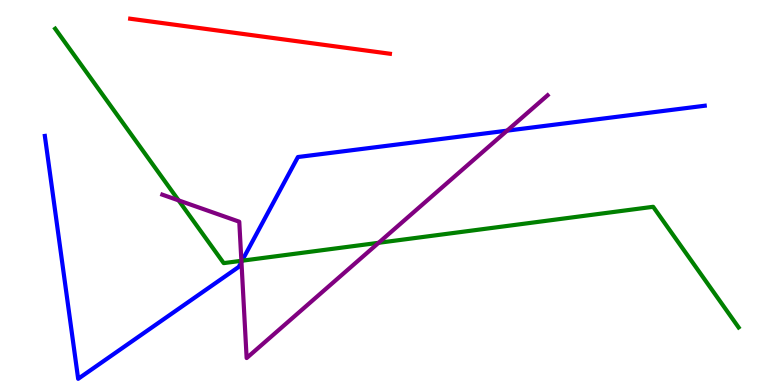[{'lines': ['blue', 'red'], 'intersections': []}, {'lines': ['green', 'red'], 'intersections': []}, {'lines': ['purple', 'red'], 'intersections': []}, {'lines': ['blue', 'green'], 'intersections': [{'x': 3.12, 'y': 3.23}]}, {'lines': ['blue', 'purple'], 'intersections': [{'x': 3.12, 'y': 3.2}, {'x': 6.54, 'y': 6.61}]}, {'lines': ['green', 'purple'], 'intersections': [{'x': 2.3, 'y': 4.8}, {'x': 3.11, 'y': 3.23}, {'x': 4.89, 'y': 3.69}]}]